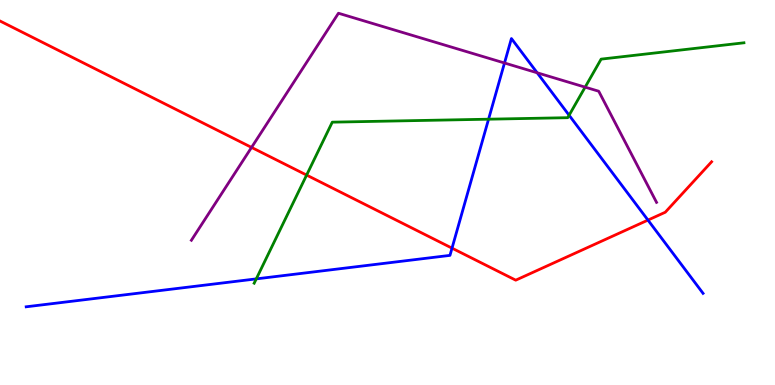[{'lines': ['blue', 'red'], 'intersections': [{'x': 5.83, 'y': 3.55}, {'x': 8.36, 'y': 4.28}]}, {'lines': ['green', 'red'], 'intersections': [{'x': 3.96, 'y': 5.45}]}, {'lines': ['purple', 'red'], 'intersections': [{'x': 3.25, 'y': 6.17}]}, {'lines': ['blue', 'green'], 'intersections': [{'x': 3.31, 'y': 2.76}, {'x': 6.3, 'y': 6.9}, {'x': 7.34, 'y': 7.01}]}, {'lines': ['blue', 'purple'], 'intersections': [{'x': 6.51, 'y': 8.36}, {'x': 6.93, 'y': 8.11}]}, {'lines': ['green', 'purple'], 'intersections': [{'x': 7.55, 'y': 7.74}]}]